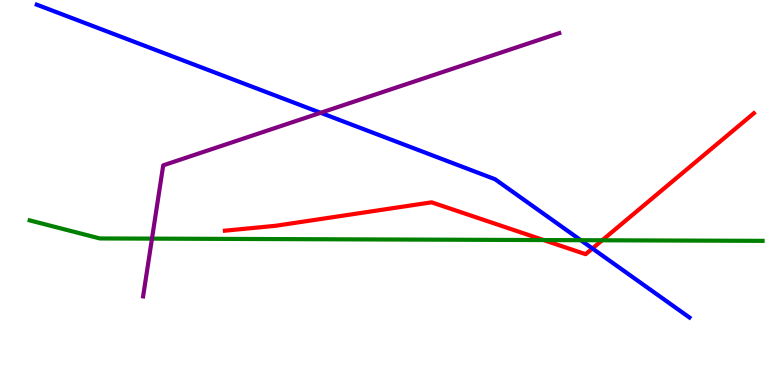[{'lines': ['blue', 'red'], 'intersections': [{'x': 7.64, 'y': 3.55}]}, {'lines': ['green', 'red'], 'intersections': [{'x': 7.01, 'y': 3.76}, {'x': 7.77, 'y': 3.76}]}, {'lines': ['purple', 'red'], 'intersections': []}, {'lines': ['blue', 'green'], 'intersections': [{'x': 7.49, 'y': 3.76}]}, {'lines': ['blue', 'purple'], 'intersections': [{'x': 4.14, 'y': 7.07}]}, {'lines': ['green', 'purple'], 'intersections': [{'x': 1.96, 'y': 3.8}]}]